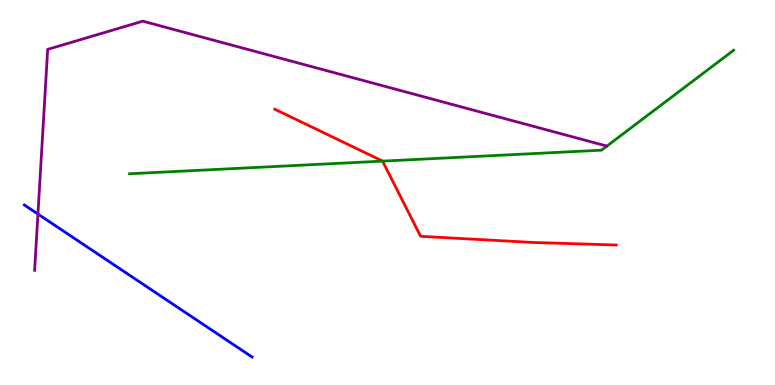[{'lines': ['blue', 'red'], 'intersections': []}, {'lines': ['green', 'red'], 'intersections': [{'x': 4.94, 'y': 5.81}]}, {'lines': ['purple', 'red'], 'intersections': []}, {'lines': ['blue', 'green'], 'intersections': []}, {'lines': ['blue', 'purple'], 'intersections': [{'x': 0.49, 'y': 4.44}]}, {'lines': ['green', 'purple'], 'intersections': []}]